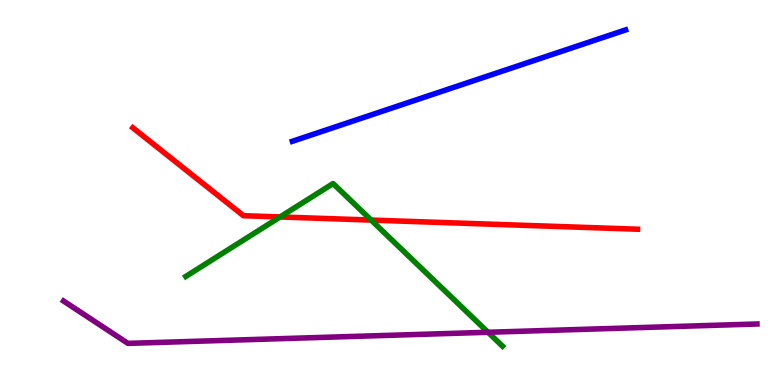[{'lines': ['blue', 'red'], 'intersections': []}, {'lines': ['green', 'red'], 'intersections': [{'x': 3.61, 'y': 4.36}, {'x': 4.79, 'y': 4.28}]}, {'lines': ['purple', 'red'], 'intersections': []}, {'lines': ['blue', 'green'], 'intersections': []}, {'lines': ['blue', 'purple'], 'intersections': []}, {'lines': ['green', 'purple'], 'intersections': [{'x': 6.3, 'y': 1.37}]}]